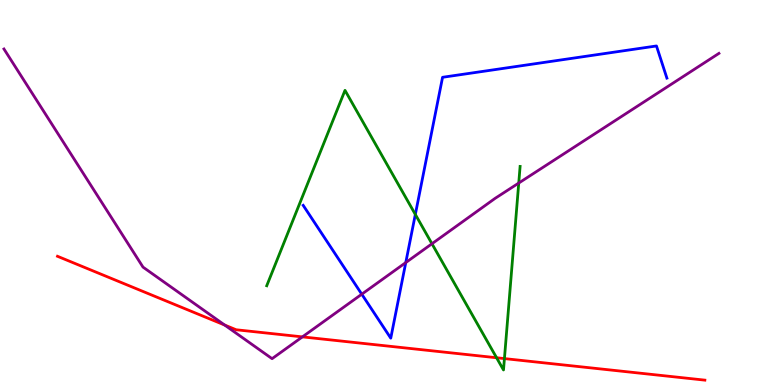[{'lines': ['blue', 'red'], 'intersections': []}, {'lines': ['green', 'red'], 'intersections': [{'x': 6.41, 'y': 0.708}, {'x': 6.51, 'y': 0.686}]}, {'lines': ['purple', 'red'], 'intersections': [{'x': 2.9, 'y': 1.56}, {'x': 3.9, 'y': 1.25}]}, {'lines': ['blue', 'green'], 'intersections': [{'x': 5.36, 'y': 4.43}]}, {'lines': ['blue', 'purple'], 'intersections': [{'x': 4.67, 'y': 2.36}, {'x': 5.24, 'y': 3.18}]}, {'lines': ['green', 'purple'], 'intersections': [{'x': 5.57, 'y': 3.67}, {'x': 6.69, 'y': 5.25}]}]